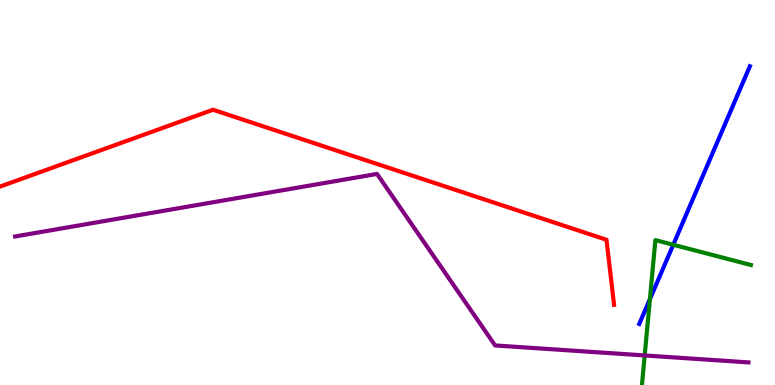[{'lines': ['blue', 'red'], 'intersections': []}, {'lines': ['green', 'red'], 'intersections': []}, {'lines': ['purple', 'red'], 'intersections': []}, {'lines': ['blue', 'green'], 'intersections': [{'x': 8.39, 'y': 2.23}, {'x': 8.69, 'y': 3.64}]}, {'lines': ['blue', 'purple'], 'intersections': []}, {'lines': ['green', 'purple'], 'intersections': [{'x': 8.32, 'y': 0.767}]}]